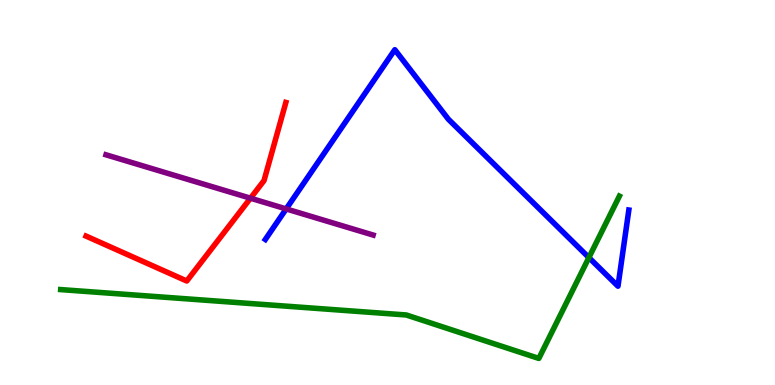[{'lines': ['blue', 'red'], 'intersections': []}, {'lines': ['green', 'red'], 'intersections': []}, {'lines': ['purple', 'red'], 'intersections': [{'x': 3.23, 'y': 4.85}]}, {'lines': ['blue', 'green'], 'intersections': [{'x': 7.6, 'y': 3.31}]}, {'lines': ['blue', 'purple'], 'intersections': [{'x': 3.69, 'y': 4.57}]}, {'lines': ['green', 'purple'], 'intersections': []}]